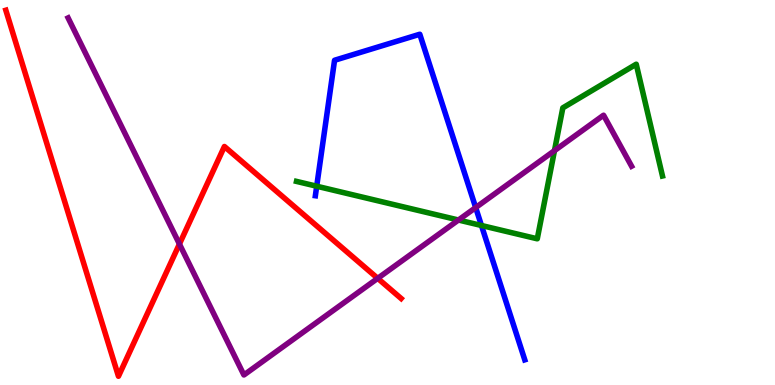[{'lines': ['blue', 'red'], 'intersections': []}, {'lines': ['green', 'red'], 'intersections': []}, {'lines': ['purple', 'red'], 'intersections': [{'x': 2.32, 'y': 3.66}, {'x': 4.87, 'y': 2.77}]}, {'lines': ['blue', 'green'], 'intersections': [{'x': 4.09, 'y': 5.16}, {'x': 6.21, 'y': 4.14}]}, {'lines': ['blue', 'purple'], 'intersections': [{'x': 6.14, 'y': 4.61}]}, {'lines': ['green', 'purple'], 'intersections': [{'x': 5.92, 'y': 4.29}, {'x': 7.15, 'y': 6.09}]}]